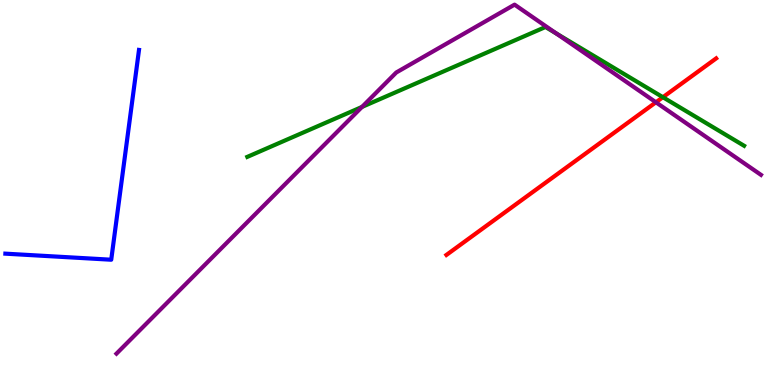[{'lines': ['blue', 'red'], 'intersections': []}, {'lines': ['green', 'red'], 'intersections': [{'x': 8.55, 'y': 7.48}]}, {'lines': ['purple', 'red'], 'intersections': [{'x': 8.46, 'y': 7.34}]}, {'lines': ['blue', 'green'], 'intersections': []}, {'lines': ['blue', 'purple'], 'intersections': []}, {'lines': ['green', 'purple'], 'intersections': [{'x': 4.67, 'y': 7.22}, {'x': 7.18, 'y': 9.13}]}]